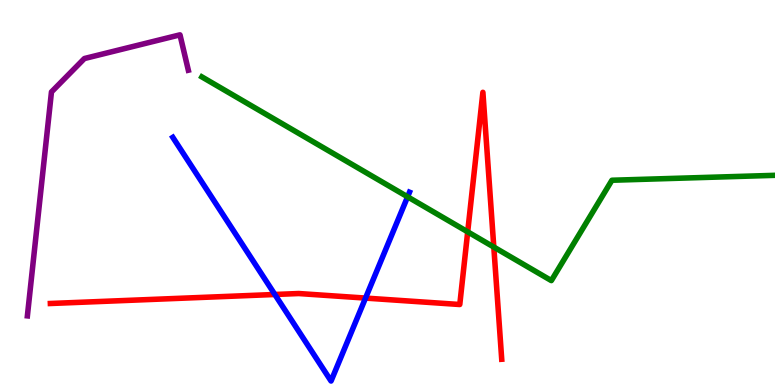[{'lines': ['blue', 'red'], 'intersections': [{'x': 3.55, 'y': 2.35}, {'x': 4.72, 'y': 2.26}]}, {'lines': ['green', 'red'], 'intersections': [{'x': 6.03, 'y': 3.98}, {'x': 6.37, 'y': 3.58}]}, {'lines': ['purple', 'red'], 'intersections': []}, {'lines': ['blue', 'green'], 'intersections': [{'x': 5.26, 'y': 4.89}]}, {'lines': ['blue', 'purple'], 'intersections': []}, {'lines': ['green', 'purple'], 'intersections': []}]